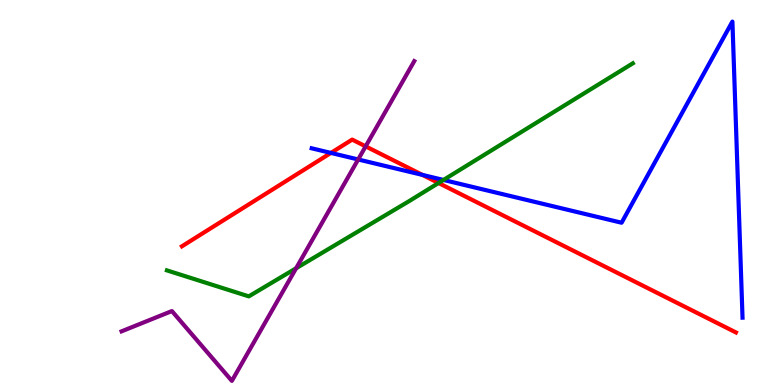[{'lines': ['blue', 'red'], 'intersections': [{'x': 4.27, 'y': 6.03}, {'x': 5.45, 'y': 5.46}]}, {'lines': ['green', 'red'], 'intersections': [{'x': 5.66, 'y': 5.25}]}, {'lines': ['purple', 'red'], 'intersections': [{'x': 4.72, 'y': 6.2}]}, {'lines': ['blue', 'green'], 'intersections': [{'x': 5.72, 'y': 5.33}]}, {'lines': ['blue', 'purple'], 'intersections': [{'x': 4.62, 'y': 5.86}]}, {'lines': ['green', 'purple'], 'intersections': [{'x': 3.82, 'y': 3.03}]}]